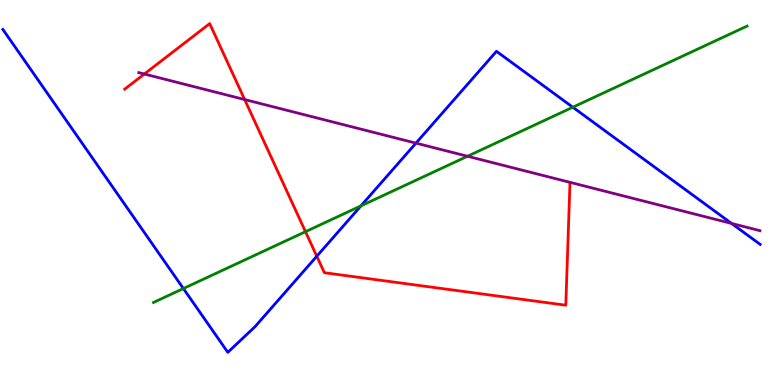[{'lines': ['blue', 'red'], 'intersections': [{'x': 4.09, 'y': 3.34}]}, {'lines': ['green', 'red'], 'intersections': [{'x': 3.94, 'y': 3.98}]}, {'lines': ['purple', 'red'], 'intersections': [{'x': 1.86, 'y': 8.08}, {'x': 3.16, 'y': 7.41}]}, {'lines': ['blue', 'green'], 'intersections': [{'x': 2.37, 'y': 2.51}, {'x': 4.66, 'y': 4.65}, {'x': 7.39, 'y': 7.21}]}, {'lines': ['blue', 'purple'], 'intersections': [{'x': 5.37, 'y': 6.28}, {'x': 9.44, 'y': 4.2}]}, {'lines': ['green', 'purple'], 'intersections': [{'x': 6.03, 'y': 5.94}]}]